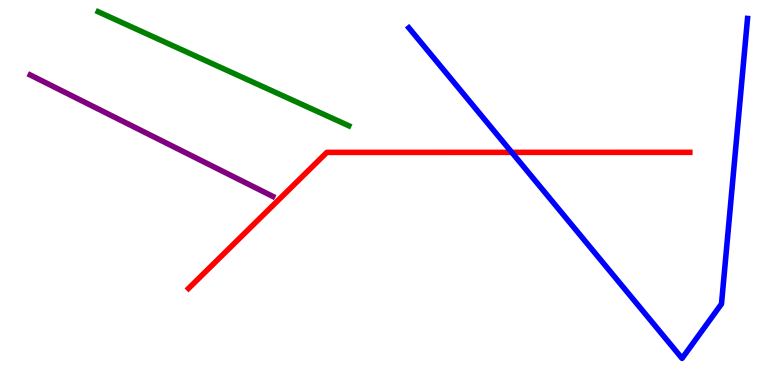[{'lines': ['blue', 'red'], 'intersections': [{'x': 6.6, 'y': 6.04}]}, {'lines': ['green', 'red'], 'intersections': []}, {'lines': ['purple', 'red'], 'intersections': []}, {'lines': ['blue', 'green'], 'intersections': []}, {'lines': ['blue', 'purple'], 'intersections': []}, {'lines': ['green', 'purple'], 'intersections': []}]